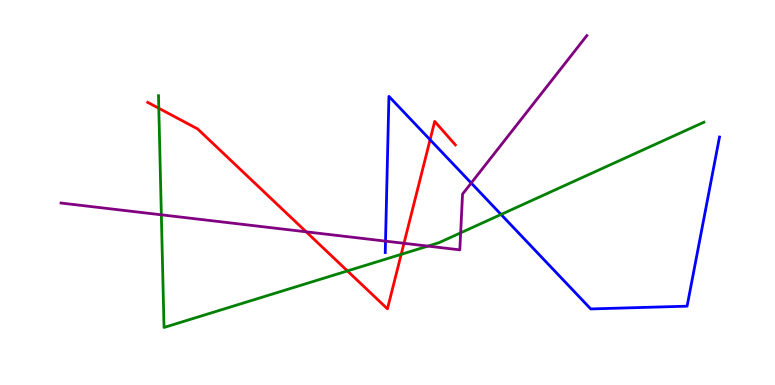[{'lines': ['blue', 'red'], 'intersections': [{'x': 5.55, 'y': 6.37}]}, {'lines': ['green', 'red'], 'intersections': [{'x': 2.05, 'y': 7.19}, {'x': 4.48, 'y': 2.96}, {'x': 5.18, 'y': 3.39}]}, {'lines': ['purple', 'red'], 'intersections': [{'x': 3.95, 'y': 3.98}, {'x': 5.21, 'y': 3.68}]}, {'lines': ['blue', 'green'], 'intersections': [{'x': 6.47, 'y': 4.43}]}, {'lines': ['blue', 'purple'], 'intersections': [{'x': 4.97, 'y': 3.74}, {'x': 6.08, 'y': 5.25}]}, {'lines': ['green', 'purple'], 'intersections': [{'x': 2.08, 'y': 4.42}, {'x': 5.52, 'y': 3.61}, {'x': 5.94, 'y': 3.95}]}]